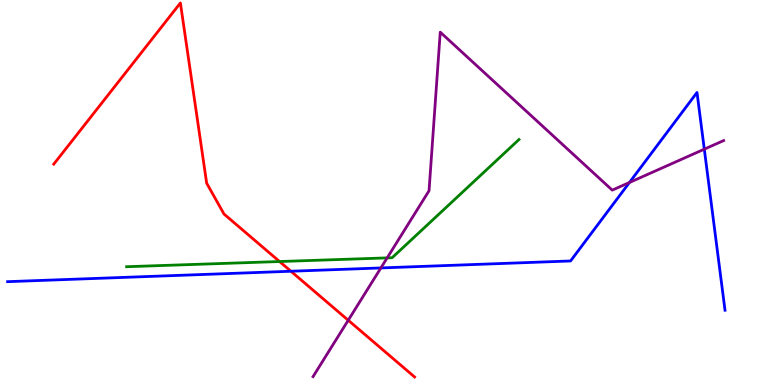[{'lines': ['blue', 'red'], 'intersections': [{'x': 3.75, 'y': 2.95}]}, {'lines': ['green', 'red'], 'intersections': [{'x': 3.61, 'y': 3.21}]}, {'lines': ['purple', 'red'], 'intersections': [{'x': 4.49, 'y': 1.68}]}, {'lines': ['blue', 'green'], 'intersections': []}, {'lines': ['blue', 'purple'], 'intersections': [{'x': 4.91, 'y': 3.04}, {'x': 8.12, 'y': 5.26}, {'x': 9.09, 'y': 6.13}]}, {'lines': ['green', 'purple'], 'intersections': [{'x': 5.0, 'y': 3.3}]}]